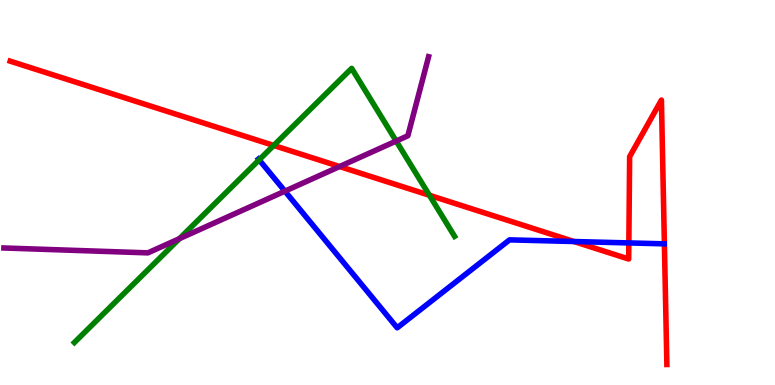[{'lines': ['blue', 'red'], 'intersections': [{'x': 7.41, 'y': 3.73}, {'x': 8.11, 'y': 3.69}]}, {'lines': ['green', 'red'], 'intersections': [{'x': 3.53, 'y': 6.22}, {'x': 5.54, 'y': 4.93}]}, {'lines': ['purple', 'red'], 'intersections': [{'x': 4.38, 'y': 5.67}]}, {'lines': ['blue', 'green'], 'intersections': [{'x': 3.34, 'y': 5.85}]}, {'lines': ['blue', 'purple'], 'intersections': [{'x': 3.68, 'y': 5.03}]}, {'lines': ['green', 'purple'], 'intersections': [{'x': 2.32, 'y': 3.8}, {'x': 5.11, 'y': 6.34}]}]